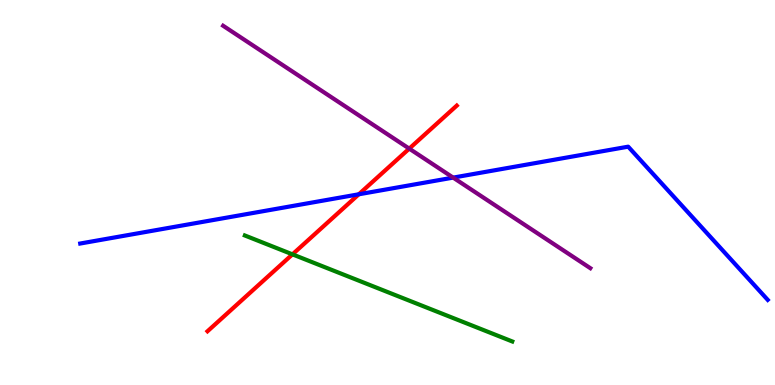[{'lines': ['blue', 'red'], 'intersections': [{'x': 4.63, 'y': 4.95}]}, {'lines': ['green', 'red'], 'intersections': [{'x': 3.77, 'y': 3.39}]}, {'lines': ['purple', 'red'], 'intersections': [{'x': 5.28, 'y': 6.14}]}, {'lines': ['blue', 'green'], 'intersections': []}, {'lines': ['blue', 'purple'], 'intersections': [{'x': 5.85, 'y': 5.39}]}, {'lines': ['green', 'purple'], 'intersections': []}]